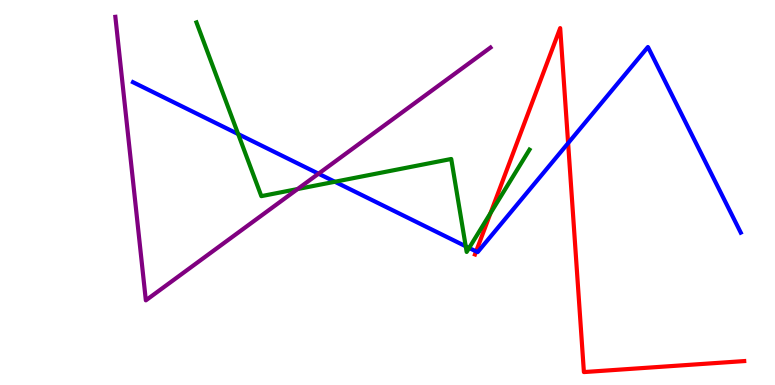[{'lines': ['blue', 'red'], 'intersections': [{'x': 6.14, 'y': 3.47}, {'x': 7.33, 'y': 6.28}]}, {'lines': ['green', 'red'], 'intersections': [{'x': 6.33, 'y': 4.47}]}, {'lines': ['purple', 'red'], 'intersections': []}, {'lines': ['blue', 'green'], 'intersections': [{'x': 3.07, 'y': 6.52}, {'x': 4.32, 'y': 5.28}, {'x': 6.01, 'y': 3.6}, {'x': 6.05, 'y': 3.56}]}, {'lines': ['blue', 'purple'], 'intersections': [{'x': 4.11, 'y': 5.49}]}, {'lines': ['green', 'purple'], 'intersections': [{'x': 3.84, 'y': 5.09}]}]